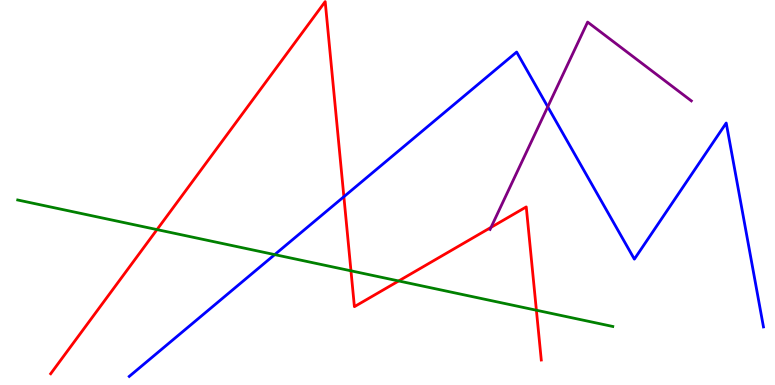[{'lines': ['blue', 'red'], 'intersections': [{'x': 4.44, 'y': 4.89}]}, {'lines': ['green', 'red'], 'intersections': [{'x': 2.03, 'y': 4.04}, {'x': 4.53, 'y': 2.97}, {'x': 5.14, 'y': 2.7}, {'x': 6.92, 'y': 1.94}]}, {'lines': ['purple', 'red'], 'intersections': [{'x': 6.34, 'y': 4.09}]}, {'lines': ['blue', 'green'], 'intersections': [{'x': 3.54, 'y': 3.39}]}, {'lines': ['blue', 'purple'], 'intersections': [{'x': 7.07, 'y': 7.23}]}, {'lines': ['green', 'purple'], 'intersections': []}]